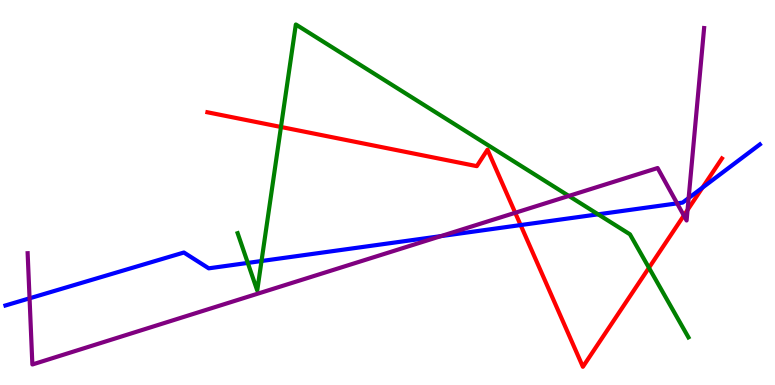[{'lines': ['blue', 'red'], 'intersections': [{'x': 6.72, 'y': 4.15}, {'x': 9.06, 'y': 5.13}]}, {'lines': ['green', 'red'], 'intersections': [{'x': 3.63, 'y': 6.7}, {'x': 8.37, 'y': 3.04}]}, {'lines': ['purple', 'red'], 'intersections': [{'x': 6.65, 'y': 4.47}, {'x': 8.82, 'y': 4.4}, {'x': 8.87, 'y': 4.55}]}, {'lines': ['blue', 'green'], 'intersections': [{'x': 3.2, 'y': 3.17}, {'x': 3.37, 'y': 3.22}, {'x': 7.72, 'y': 4.43}]}, {'lines': ['blue', 'purple'], 'intersections': [{'x': 0.381, 'y': 2.25}, {'x': 5.69, 'y': 3.87}, {'x': 8.74, 'y': 4.72}, {'x': 8.89, 'y': 4.86}]}, {'lines': ['green', 'purple'], 'intersections': [{'x': 7.34, 'y': 4.91}]}]